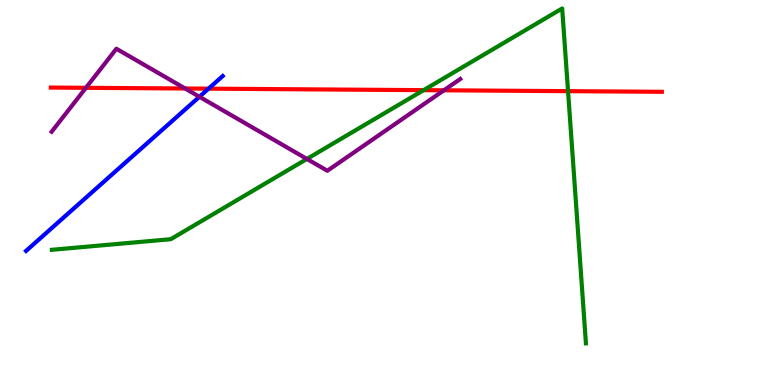[{'lines': ['blue', 'red'], 'intersections': [{'x': 2.69, 'y': 7.7}]}, {'lines': ['green', 'red'], 'intersections': [{'x': 5.47, 'y': 7.66}, {'x': 7.33, 'y': 7.63}]}, {'lines': ['purple', 'red'], 'intersections': [{'x': 1.11, 'y': 7.72}, {'x': 2.39, 'y': 7.7}, {'x': 5.73, 'y': 7.65}]}, {'lines': ['blue', 'green'], 'intersections': []}, {'lines': ['blue', 'purple'], 'intersections': [{'x': 2.57, 'y': 7.49}]}, {'lines': ['green', 'purple'], 'intersections': [{'x': 3.96, 'y': 5.87}]}]